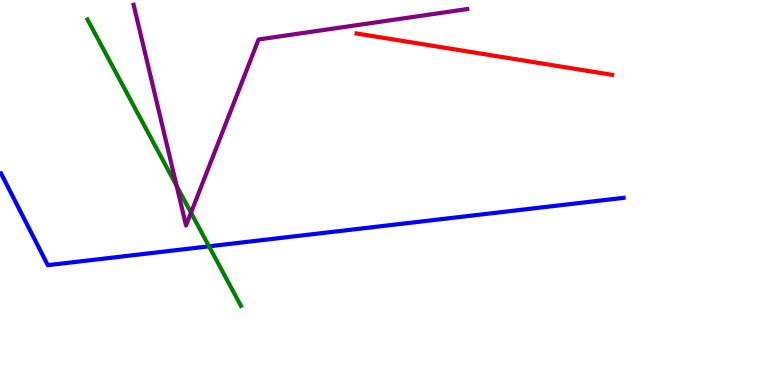[{'lines': ['blue', 'red'], 'intersections': []}, {'lines': ['green', 'red'], 'intersections': []}, {'lines': ['purple', 'red'], 'intersections': []}, {'lines': ['blue', 'green'], 'intersections': [{'x': 2.7, 'y': 3.6}]}, {'lines': ['blue', 'purple'], 'intersections': []}, {'lines': ['green', 'purple'], 'intersections': [{'x': 2.28, 'y': 5.17}, {'x': 2.46, 'y': 4.47}]}]